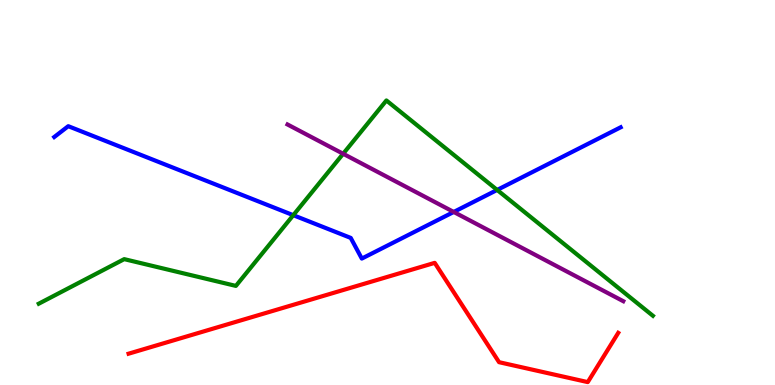[{'lines': ['blue', 'red'], 'intersections': []}, {'lines': ['green', 'red'], 'intersections': []}, {'lines': ['purple', 'red'], 'intersections': []}, {'lines': ['blue', 'green'], 'intersections': [{'x': 3.78, 'y': 4.41}, {'x': 6.41, 'y': 5.07}]}, {'lines': ['blue', 'purple'], 'intersections': [{'x': 5.85, 'y': 4.49}]}, {'lines': ['green', 'purple'], 'intersections': [{'x': 4.43, 'y': 6.01}]}]